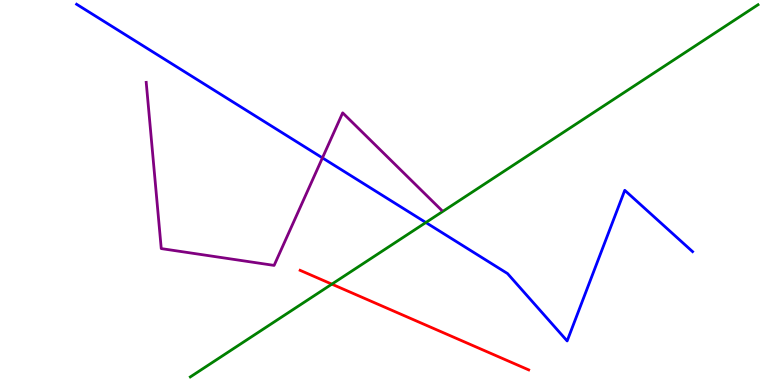[{'lines': ['blue', 'red'], 'intersections': []}, {'lines': ['green', 'red'], 'intersections': [{'x': 4.28, 'y': 2.62}]}, {'lines': ['purple', 'red'], 'intersections': []}, {'lines': ['blue', 'green'], 'intersections': [{'x': 5.49, 'y': 4.22}]}, {'lines': ['blue', 'purple'], 'intersections': [{'x': 4.16, 'y': 5.9}]}, {'lines': ['green', 'purple'], 'intersections': []}]